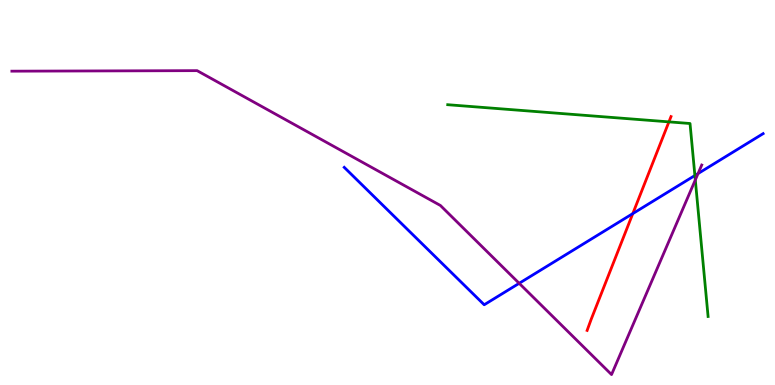[{'lines': ['blue', 'red'], 'intersections': [{'x': 8.17, 'y': 4.45}]}, {'lines': ['green', 'red'], 'intersections': [{'x': 8.63, 'y': 6.83}]}, {'lines': ['purple', 'red'], 'intersections': []}, {'lines': ['blue', 'green'], 'intersections': [{'x': 8.97, 'y': 5.44}]}, {'lines': ['blue', 'purple'], 'intersections': [{'x': 6.7, 'y': 2.64}, {'x': 9.01, 'y': 5.49}]}, {'lines': ['green', 'purple'], 'intersections': [{'x': 8.97, 'y': 5.33}]}]